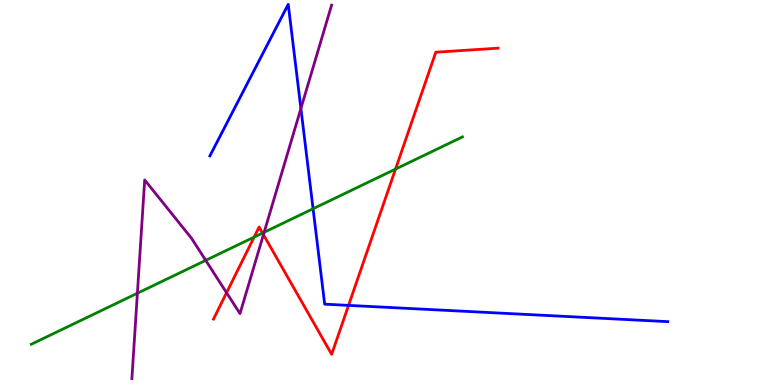[{'lines': ['blue', 'red'], 'intersections': [{'x': 4.5, 'y': 2.07}]}, {'lines': ['green', 'red'], 'intersections': [{'x': 3.28, 'y': 3.84}, {'x': 3.39, 'y': 3.95}, {'x': 5.1, 'y': 5.61}]}, {'lines': ['purple', 'red'], 'intersections': [{'x': 2.92, 'y': 2.4}, {'x': 3.4, 'y': 3.9}]}, {'lines': ['blue', 'green'], 'intersections': [{'x': 4.04, 'y': 4.58}]}, {'lines': ['blue', 'purple'], 'intersections': [{'x': 3.88, 'y': 7.18}]}, {'lines': ['green', 'purple'], 'intersections': [{'x': 1.77, 'y': 2.38}, {'x': 2.65, 'y': 3.24}, {'x': 3.41, 'y': 3.97}]}]